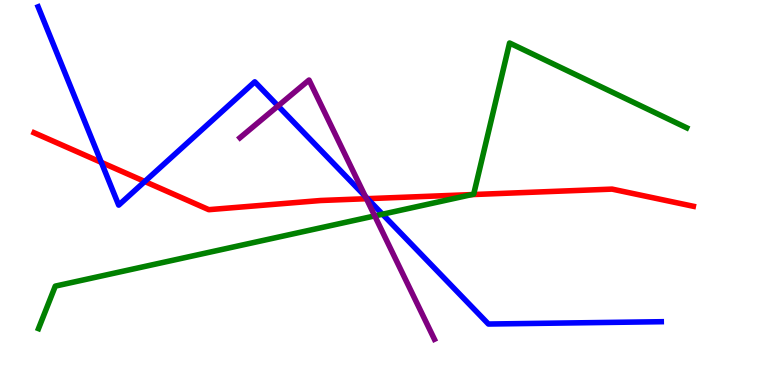[{'lines': ['blue', 'red'], 'intersections': [{'x': 1.31, 'y': 5.78}, {'x': 1.87, 'y': 5.29}, {'x': 4.74, 'y': 4.84}]}, {'lines': ['green', 'red'], 'intersections': [{'x': 6.09, 'y': 4.95}]}, {'lines': ['purple', 'red'], 'intersections': [{'x': 4.73, 'y': 4.84}]}, {'lines': ['blue', 'green'], 'intersections': [{'x': 4.94, 'y': 4.44}]}, {'lines': ['blue', 'purple'], 'intersections': [{'x': 3.59, 'y': 7.25}, {'x': 4.71, 'y': 4.9}]}, {'lines': ['green', 'purple'], 'intersections': [{'x': 4.84, 'y': 4.39}]}]